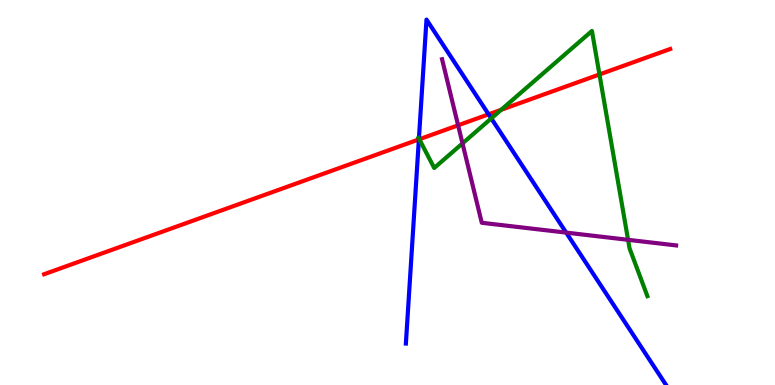[{'lines': ['blue', 'red'], 'intersections': [{'x': 5.4, 'y': 6.38}, {'x': 6.3, 'y': 7.03}]}, {'lines': ['green', 'red'], 'intersections': [{'x': 5.41, 'y': 6.38}, {'x': 6.47, 'y': 7.15}, {'x': 7.73, 'y': 8.07}]}, {'lines': ['purple', 'red'], 'intersections': [{'x': 5.91, 'y': 6.75}]}, {'lines': ['blue', 'green'], 'intersections': [{'x': 5.41, 'y': 6.4}, {'x': 6.34, 'y': 6.92}]}, {'lines': ['blue', 'purple'], 'intersections': [{'x': 7.31, 'y': 3.96}]}, {'lines': ['green', 'purple'], 'intersections': [{'x': 5.97, 'y': 6.28}, {'x': 8.1, 'y': 3.77}]}]